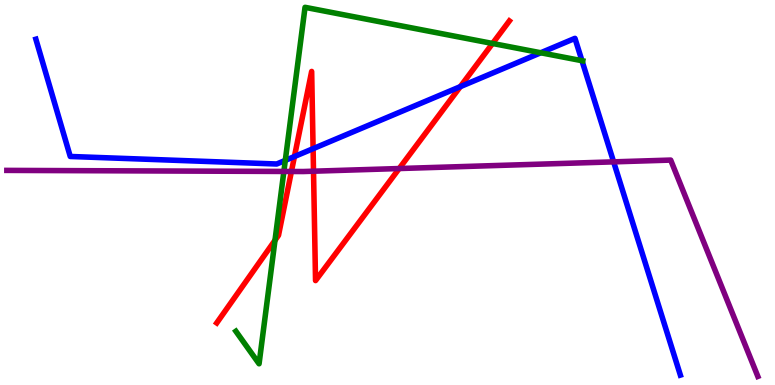[{'lines': ['blue', 'red'], 'intersections': [{'x': 3.8, 'y': 5.93}, {'x': 4.04, 'y': 6.14}, {'x': 5.94, 'y': 7.75}]}, {'lines': ['green', 'red'], 'intersections': [{'x': 3.55, 'y': 3.76}, {'x': 6.36, 'y': 8.87}]}, {'lines': ['purple', 'red'], 'intersections': [{'x': 3.76, 'y': 5.55}, {'x': 4.05, 'y': 5.55}, {'x': 5.15, 'y': 5.62}]}, {'lines': ['blue', 'green'], 'intersections': [{'x': 3.68, 'y': 5.83}, {'x': 6.98, 'y': 8.63}, {'x': 7.51, 'y': 8.42}]}, {'lines': ['blue', 'purple'], 'intersections': [{'x': 7.92, 'y': 5.8}]}, {'lines': ['green', 'purple'], 'intersections': [{'x': 3.66, 'y': 5.55}]}]